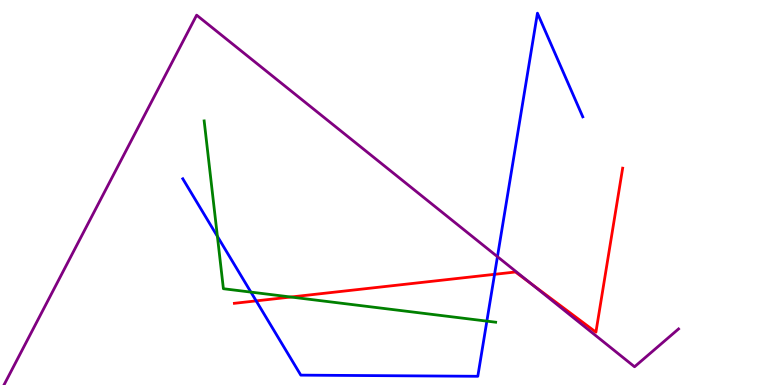[{'lines': ['blue', 'red'], 'intersections': [{'x': 3.31, 'y': 2.18}, {'x': 6.38, 'y': 2.87}]}, {'lines': ['green', 'red'], 'intersections': [{'x': 3.75, 'y': 2.29}]}, {'lines': ['purple', 'red'], 'intersections': [{'x': 6.85, 'y': 2.63}]}, {'lines': ['blue', 'green'], 'intersections': [{'x': 2.81, 'y': 3.86}, {'x': 3.24, 'y': 2.41}, {'x': 6.28, 'y': 1.66}]}, {'lines': ['blue', 'purple'], 'intersections': [{'x': 6.42, 'y': 3.33}]}, {'lines': ['green', 'purple'], 'intersections': []}]